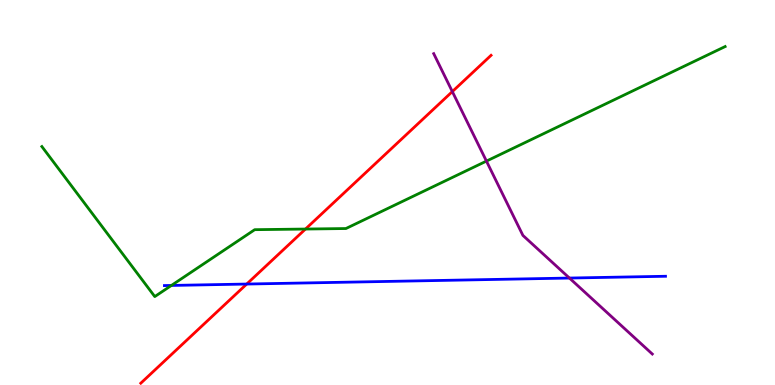[{'lines': ['blue', 'red'], 'intersections': [{'x': 3.18, 'y': 2.62}]}, {'lines': ['green', 'red'], 'intersections': [{'x': 3.94, 'y': 4.05}]}, {'lines': ['purple', 'red'], 'intersections': [{'x': 5.84, 'y': 7.62}]}, {'lines': ['blue', 'green'], 'intersections': [{'x': 2.21, 'y': 2.59}]}, {'lines': ['blue', 'purple'], 'intersections': [{'x': 7.35, 'y': 2.78}]}, {'lines': ['green', 'purple'], 'intersections': [{'x': 6.28, 'y': 5.82}]}]